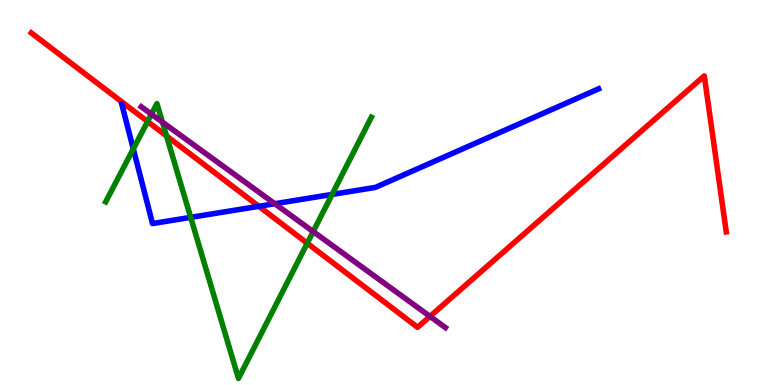[{'lines': ['blue', 'red'], 'intersections': [{'x': 3.34, 'y': 4.64}]}, {'lines': ['green', 'red'], 'intersections': [{'x': 1.9, 'y': 6.84}, {'x': 2.15, 'y': 6.47}, {'x': 3.96, 'y': 3.68}]}, {'lines': ['purple', 'red'], 'intersections': [{'x': 5.55, 'y': 1.78}]}, {'lines': ['blue', 'green'], 'intersections': [{'x': 1.72, 'y': 6.13}, {'x': 2.46, 'y': 4.35}, {'x': 4.29, 'y': 4.95}]}, {'lines': ['blue', 'purple'], 'intersections': [{'x': 3.55, 'y': 4.71}]}, {'lines': ['green', 'purple'], 'intersections': [{'x': 1.95, 'y': 7.03}, {'x': 2.1, 'y': 6.83}, {'x': 4.04, 'y': 3.98}]}]